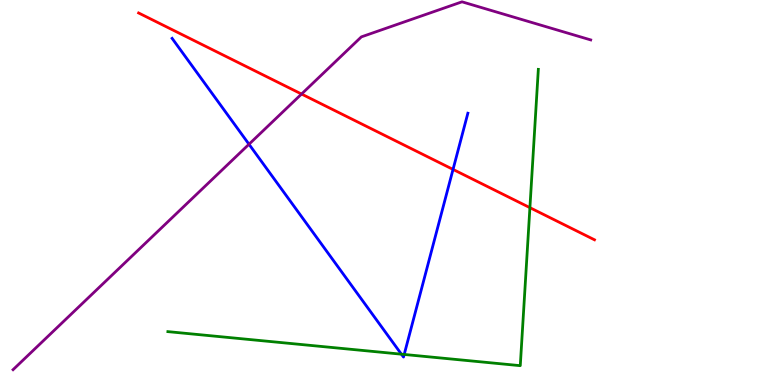[{'lines': ['blue', 'red'], 'intersections': [{'x': 5.85, 'y': 5.6}]}, {'lines': ['green', 'red'], 'intersections': [{'x': 6.84, 'y': 4.61}]}, {'lines': ['purple', 'red'], 'intersections': [{'x': 3.89, 'y': 7.56}]}, {'lines': ['blue', 'green'], 'intersections': [{'x': 5.18, 'y': 0.8}, {'x': 5.22, 'y': 0.793}]}, {'lines': ['blue', 'purple'], 'intersections': [{'x': 3.21, 'y': 6.25}]}, {'lines': ['green', 'purple'], 'intersections': []}]